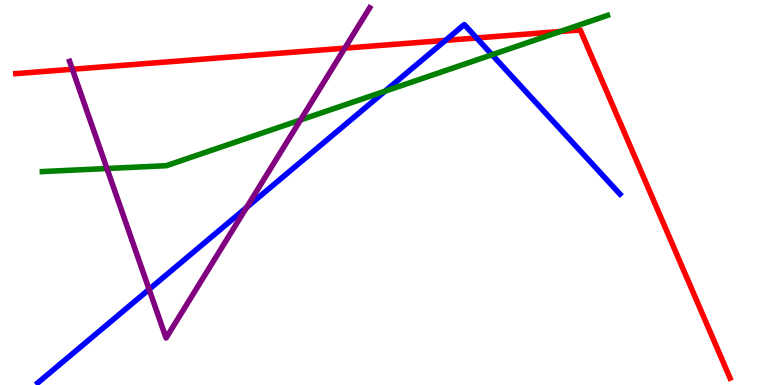[{'lines': ['blue', 'red'], 'intersections': [{'x': 5.75, 'y': 8.95}, {'x': 6.15, 'y': 9.01}]}, {'lines': ['green', 'red'], 'intersections': [{'x': 7.23, 'y': 9.18}]}, {'lines': ['purple', 'red'], 'intersections': [{'x': 0.933, 'y': 8.2}, {'x': 4.45, 'y': 8.75}]}, {'lines': ['blue', 'green'], 'intersections': [{'x': 4.97, 'y': 7.63}, {'x': 6.35, 'y': 8.58}]}, {'lines': ['blue', 'purple'], 'intersections': [{'x': 1.92, 'y': 2.48}, {'x': 3.18, 'y': 4.61}]}, {'lines': ['green', 'purple'], 'intersections': [{'x': 1.38, 'y': 5.62}, {'x': 3.88, 'y': 6.88}]}]